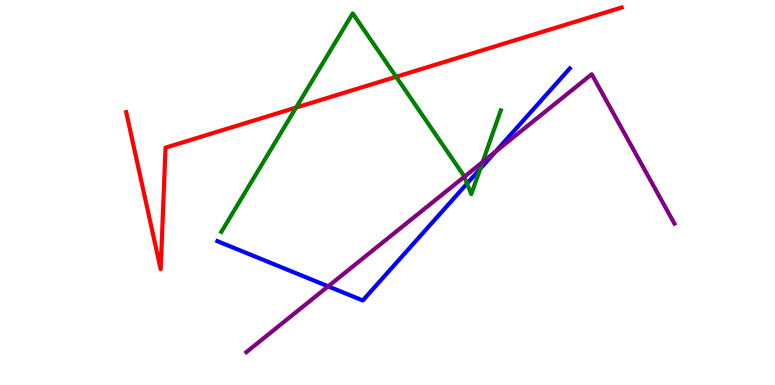[{'lines': ['blue', 'red'], 'intersections': []}, {'lines': ['green', 'red'], 'intersections': [{'x': 3.82, 'y': 7.21}, {'x': 5.11, 'y': 8.0}]}, {'lines': ['purple', 'red'], 'intersections': []}, {'lines': ['blue', 'green'], 'intersections': [{'x': 6.03, 'y': 5.23}, {'x': 6.2, 'y': 5.62}]}, {'lines': ['blue', 'purple'], 'intersections': [{'x': 4.23, 'y': 2.56}, {'x': 6.39, 'y': 6.06}]}, {'lines': ['green', 'purple'], 'intersections': [{'x': 5.99, 'y': 5.41}, {'x': 6.23, 'y': 5.79}]}]